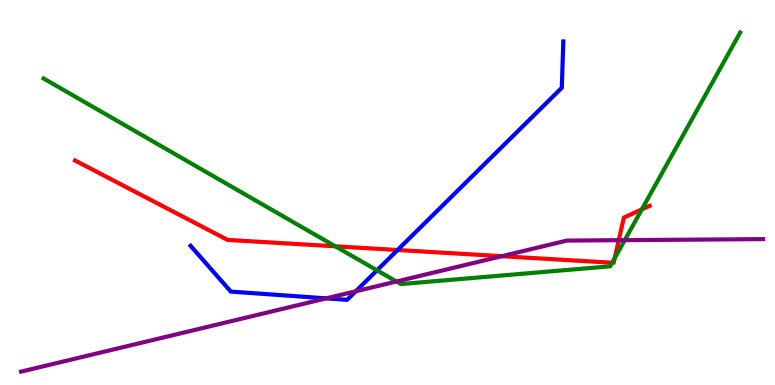[{'lines': ['blue', 'red'], 'intersections': [{'x': 5.13, 'y': 3.51}]}, {'lines': ['green', 'red'], 'intersections': [{'x': 4.33, 'y': 3.6}, {'x': 7.9, 'y': 3.18}, {'x': 7.93, 'y': 3.29}, {'x': 8.28, 'y': 4.56}]}, {'lines': ['purple', 'red'], 'intersections': [{'x': 6.48, 'y': 3.35}, {'x': 7.98, 'y': 3.76}]}, {'lines': ['blue', 'green'], 'intersections': [{'x': 4.86, 'y': 2.98}]}, {'lines': ['blue', 'purple'], 'intersections': [{'x': 4.21, 'y': 2.25}, {'x': 4.59, 'y': 2.43}]}, {'lines': ['green', 'purple'], 'intersections': [{'x': 5.12, 'y': 2.69}, {'x': 8.06, 'y': 3.76}]}]